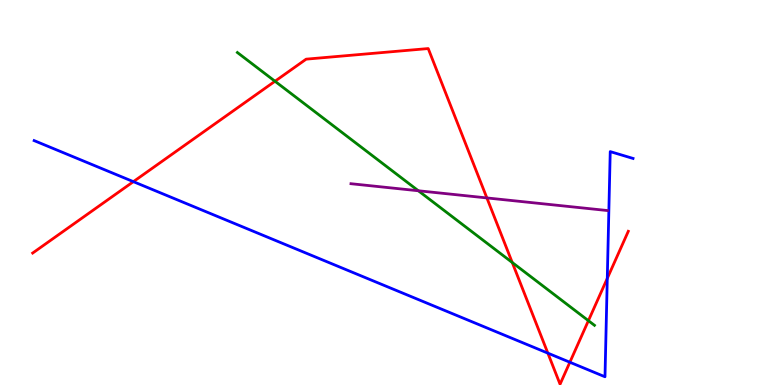[{'lines': ['blue', 'red'], 'intersections': [{'x': 1.72, 'y': 5.28}, {'x': 7.07, 'y': 0.828}, {'x': 7.35, 'y': 0.591}, {'x': 7.84, 'y': 2.77}]}, {'lines': ['green', 'red'], 'intersections': [{'x': 3.55, 'y': 7.89}, {'x': 6.61, 'y': 3.18}, {'x': 7.59, 'y': 1.67}]}, {'lines': ['purple', 'red'], 'intersections': [{'x': 6.28, 'y': 4.86}]}, {'lines': ['blue', 'green'], 'intersections': []}, {'lines': ['blue', 'purple'], 'intersections': []}, {'lines': ['green', 'purple'], 'intersections': [{'x': 5.4, 'y': 5.05}]}]